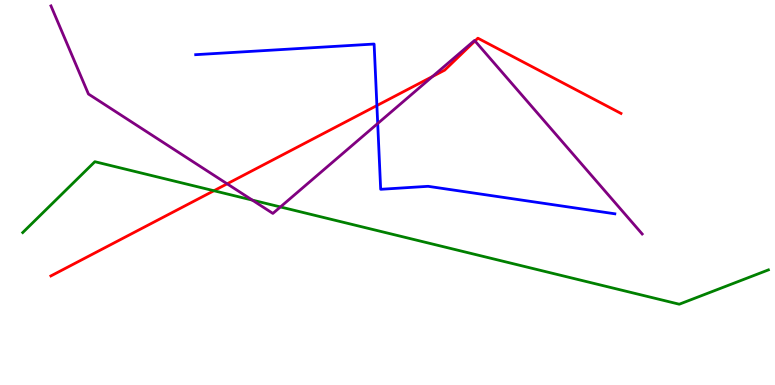[{'lines': ['blue', 'red'], 'intersections': [{'x': 4.86, 'y': 7.26}]}, {'lines': ['green', 'red'], 'intersections': [{'x': 2.76, 'y': 5.05}]}, {'lines': ['purple', 'red'], 'intersections': [{'x': 2.93, 'y': 5.23}, {'x': 5.58, 'y': 8.01}, {'x': 6.13, 'y': 8.94}]}, {'lines': ['blue', 'green'], 'intersections': []}, {'lines': ['blue', 'purple'], 'intersections': [{'x': 4.87, 'y': 6.79}]}, {'lines': ['green', 'purple'], 'intersections': [{'x': 3.26, 'y': 4.8}, {'x': 3.62, 'y': 4.62}]}]